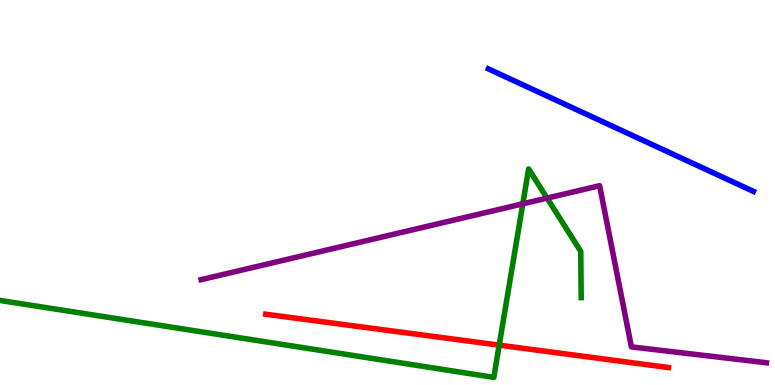[{'lines': ['blue', 'red'], 'intersections': []}, {'lines': ['green', 'red'], 'intersections': [{'x': 6.44, 'y': 1.04}]}, {'lines': ['purple', 'red'], 'intersections': []}, {'lines': ['blue', 'green'], 'intersections': []}, {'lines': ['blue', 'purple'], 'intersections': []}, {'lines': ['green', 'purple'], 'intersections': [{'x': 6.75, 'y': 4.71}, {'x': 7.06, 'y': 4.85}]}]